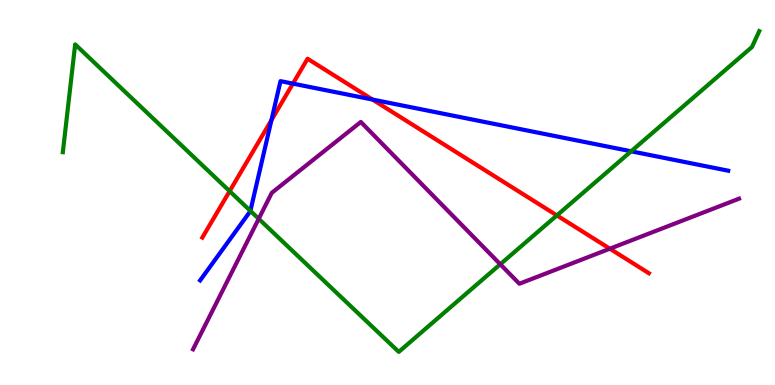[{'lines': ['blue', 'red'], 'intersections': [{'x': 3.5, 'y': 6.88}, {'x': 3.78, 'y': 7.83}, {'x': 4.81, 'y': 7.41}]}, {'lines': ['green', 'red'], 'intersections': [{'x': 2.96, 'y': 5.03}, {'x': 7.19, 'y': 4.4}]}, {'lines': ['purple', 'red'], 'intersections': [{'x': 7.87, 'y': 3.54}]}, {'lines': ['blue', 'green'], 'intersections': [{'x': 3.23, 'y': 4.52}, {'x': 8.14, 'y': 6.07}]}, {'lines': ['blue', 'purple'], 'intersections': []}, {'lines': ['green', 'purple'], 'intersections': [{'x': 3.34, 'y': 4.32}, {'x': 6.46, 'y': 3.14}]}]